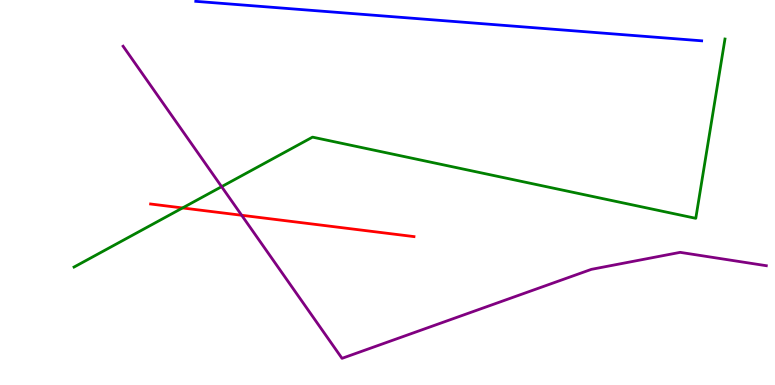[{'lines': ['blue', 'red'], 'intersections': []}, {'lines': ['green', 'red'], 'intersections': [{'x': 2.36, 'y': 4.6}]}, {'lines': ['purple', 'red'], 'intersections': [{'x': 3.12, 'y': 4.41}]}, {'lines': ['blue', 'green'], 'intersections': []}, {'lines': ['blue', 'purple'], 'intersections': []}, {'lines': ['green', 'purple'], 'intersections': [{'x': 2.86, 'y': 5.15}]}]